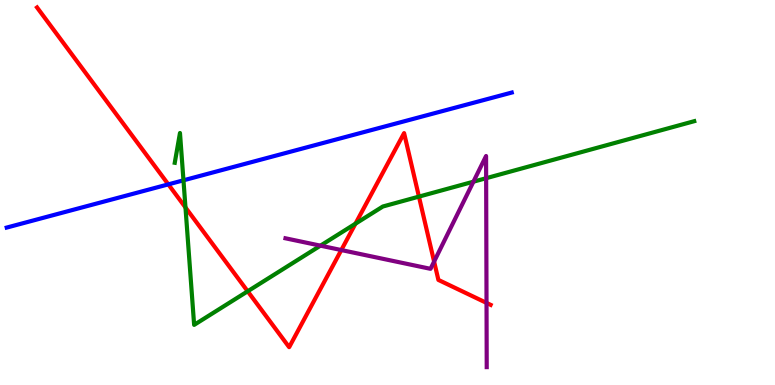[{'lines': ['blue', 'red'], 'intersections': [{'x': 2.17, 'y': 5.21}]}, {'lines': ['green', 'red'], 'intersections': [{'x': 2.39, 'y': 4.61}, {'x': 3.2, 'y': 2.43}, {'x': 4.59, 'y': 4.19}, {'x': 5.41, 'y': 4.89}]}, {'lines': ['purple', 'red'], 'intersections': [{'x': 4.4, 'y': 3.51}, {'x': 5.6, 'y': 3.21}, {'x': 6.28, 'y': 2.13}]}, {'lines': ['blue', 'green'], 'intersections': [{'x': 2.37, 'y': 5.32}]}, {'lines': ['blue', 'purple'], 'intersections': []}, {'lines': ['green', 'purple'], 'intersections': [{'x': 4.13, 'y': 3.62}, {'x': 6.11, 'y': 5.28}, {'x': 6.27, 'y': 5.37}]}]